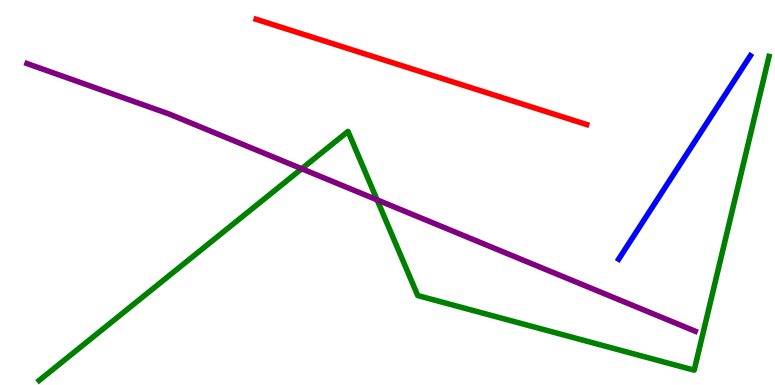[{'lines': ['blue', 'red'], 'intersections': []}, {'lines': ['green', 'red'], 'intersections': []}, {'lines': ['purple', 'red'], 'intersections': []}, {'lines': ['blue', 'green'], 'intersections': []}, {'lines': ['blue', 'purple'], 'intersections': []}, {'lines': ['green', 'purple'], 'intersections': [{'x': 3.89, 'y': 5.62}, {'x': 4.87, 'y': 4.81}]}]